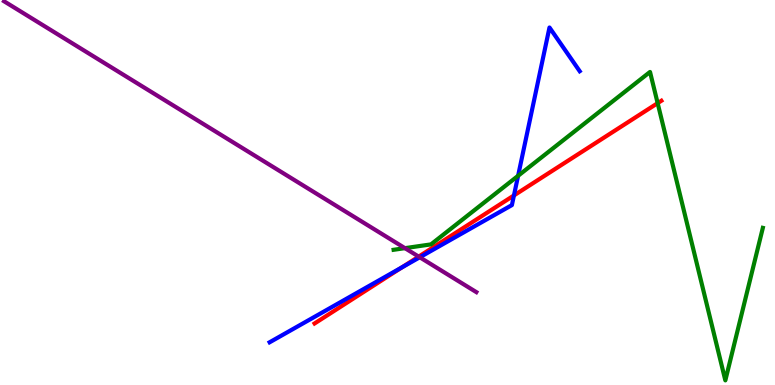[{'lines': ['blue', 'red'], 'intersections': [{'x': 5.19, 'y': 3.05}, {'x': 6.63, 'y': 4.92}]}, {'lines': ['green', 'red'], 'intersections': [{'x': 8.49, 'y': 7.32}]}, {'lines': ['purple', 'red'], 'intersections': [{'x': 5.4, 'y': 3.33}]}, {'lines': ['blue', 'green'], 'intersections': [{'x': 6.69, 'y': 5.43}]}, {'lines': ['blue', 'purple'], 'intersections': [{'x': 5.42, 'y': 3.32}]}, {'lines': ['green', 'purple'], 'intersections': [{'x': 5.23, 'y': 3.55}]}]